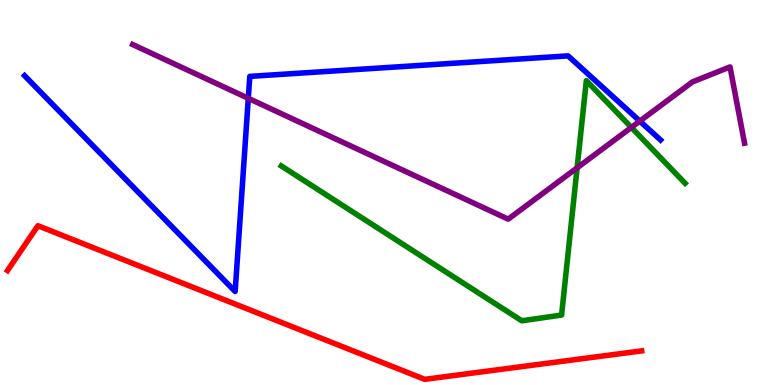[{'lines': ['blue', 'red'], 'intersections': []}, {'lines': ['green', 'red'], 'intersections': []}, {'lines': ['purple', 'red'], 'intersections': []}, {'lines': ['blue', 'green'], 'intersections': []}, {'lines': ['blue', 'purple'], 'intersections': [{'x': 3.2, 'y': 7.45}, {'x': 8.26, 'y': 6.85}]}, {'lines': ['green', 'purple'], 'intersections': [{'x': 7.45, 'y': 5.64}, {'x': 8.15, 'y': 6.69}]}]